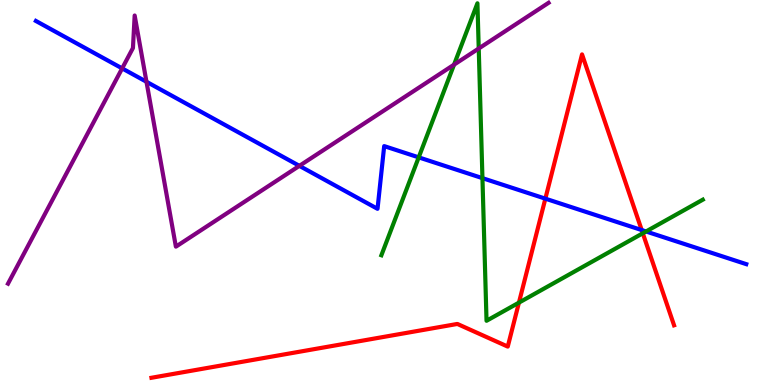[{'lines': ['blue', 'red'], 'intersections': [{'x': 7.04, 'y': 4.84}, {'x': 8.28, 'y': 4.02}]}, {'lines': ['green', 'red'], 'intersections': [{'x': 6.7, 'y': 2.14}, {'x': 8.29, 'y': 3.94}]}, {'lines': ['purple', 'red'], 'intersections': []}, {'lines': ['blue', 'green'], 'intersections': [{'x': 5.4, 'y': 5.91}, {'x': 6.23, 'y': 5.37}, {'x': 8.34, 'y': 3.99}]}, {'lines': ['blue', 'purple'], 'intersections': [{'x': 1.58, 'y': 8.22}, {'x': 1.89, 'y': 7.88}, {'x': 3.86, 'y': 5.69}]}, {'lines': ['green', 'purple'], 'intersections': [{'x': 5.86, 'y': 8.32}, {'x': 6.18, 'y': 8.74}]}]